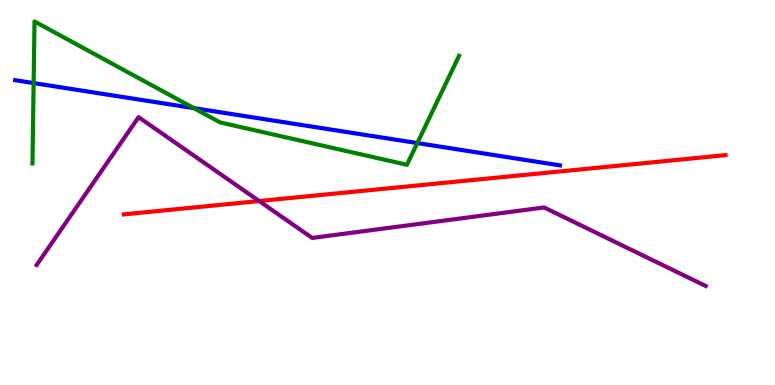[{'lines': ['blue', 'red'], 'intersections': []}, {'lines': ['green', 'red'], 'intersections': []}, {'lines': ['purple', 'red'], 'intersections': [{'x': 3.34, 'y': 4.78}]}, {'lines': ['blue', 'green'], 'intersections': [{'x': 0.434, 'y': 7.84}, {'x': 2.5, 'y': 7.19}, {'x': 5.38, 'y': 6.28}]}, {'lines': ['blue', 'purple'], 'intersections': []}, {'lines': ['green', 'purple'], 'intersections': []}]